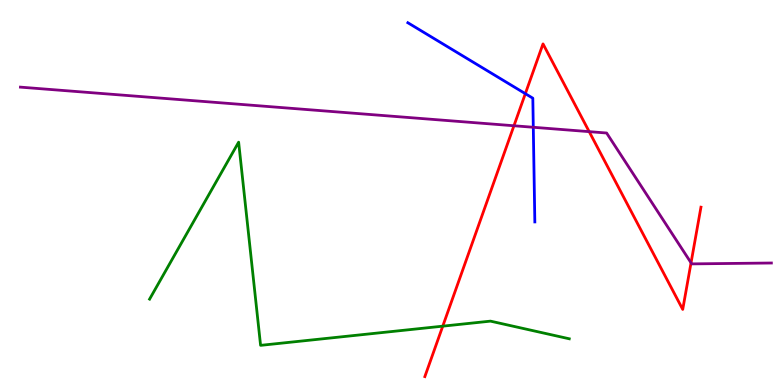[{'lines': ['blue', 'red'], 'intersections': [{'x': 6.78, 'y': 7.57}]}, {'lines': ['green', 'red'], 'intersections': [{'x': 5.71, 'y': 1.53}]}, {'lines': ['purple', 'red'], 'intersections': [{'x': 6.63, 'y': 6.73}, {'x': 7.6, 'y': 6.58}, {'x': 8.92, 'y': 3.17}]}, {'lines': ['blue', 'green'], 'intersections': []}, {'lines': ['blue', 'purple'], 'intersections': [{'x': 6.88, 'y': 6.69}]}, {'lines': ['green', 'purple'], 'intersections': []}]